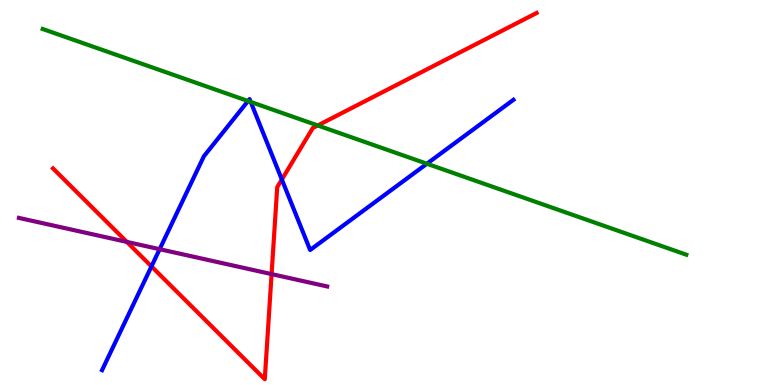[{'lines': ['blue', 'red'], 'intersections': [{'x': 1.95, 'y': 3.08}, {'x': 3.64, 'y': 5.34}]}, {'lines': ['green', 'red'], 'intersections': [{'x': 4.1, 'y': 6.74}]}, {'lines': ['purple', 'red'], 'intersections': [{'x': 1.64, 'y': 3.72}, {'x': 3.5, 'y': 2.88}]}, {'lines': ['blue', 'green'], 'intersections': [{'x': 3.2, 'y': 7.38}, {'x': 3.23, 'y': 7.35}, {'x': 5.51, 'y': 5.75}]}, {'lines': ['blue', 'purple'], 'intersections': [{'x': 2.06, 'y': 3.53}]}, {'lines': ['green', 'purple'], 'intersections': []}]